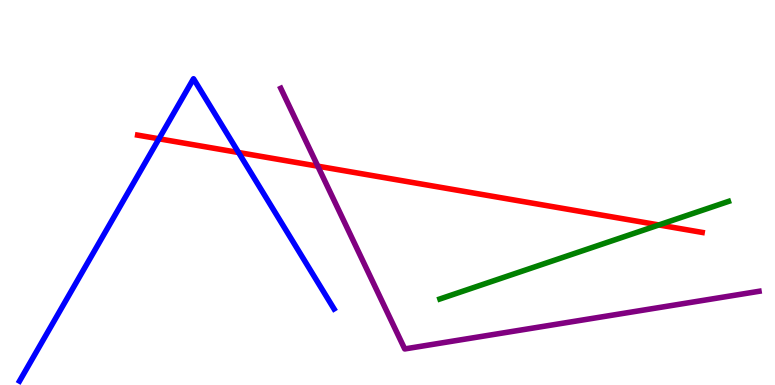[{'lines': ['blue', 'red'], 'intersections': [{'x': 2.05, 'y': 6.39}, {'x': 3.08, 'y': 6.04}]}, {'lines': ['green', 'red'], 'intersections': [{'x': 8.5, 'y': 4.16}]}, {'lines': ['purple', 'red'], 'intersections': [{'x': 4.1, 'y': 5.68}]}, {'lines': ['blue', 'green'], 'intersections': []}, {'lines': ['blue', 'purple'], 'intersections': []}, {'lines': ['green', 'purple'], 'intersections': []}]